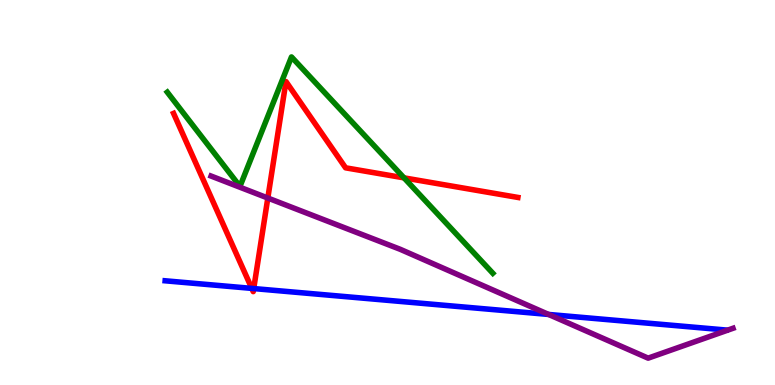[{'lines': ['blue', 'red'], 'intersections': [{'x': 3.25, 'y': 2.51}, {'x': 3.27, 'y': 2.5}]}, {'lines': ['green', 'red'], 'intersections': [{'x': 5.21, 'y': 5.38}]}, {'lines': ['purple', 'red'], 'intersections': [{'x': 3.46, 'y': 4.86}]}, {'lines': ['blue', 'green'], 'intersections': []}, {'lines': ['blue', 'purple'], 'intersections': [{'x': 7.08, 'y': 1.83}]}, {'lines': ['green', 'purple'], 'intersections': []}]